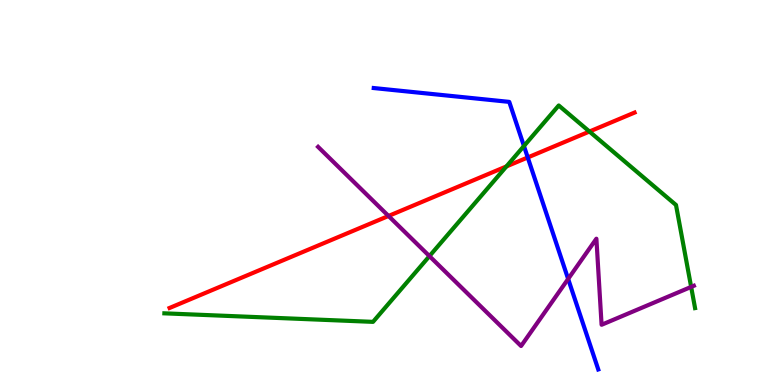[{'lines': ['blue', 'red'], 'intersections': [{'x': 6.81, 'y': 5.91}]}, {'lines': ['green', 'red'], 'intersections': [{'x': 6.53, 'y': 5.68}, {'x': 7.61, 'y': 6.58}]}, {'lines': ['purple', 'red'], 'intersections': [{'x': 5.01, 'y': 4.39}]}, {'lines': ['blue', 'green'], 'intersections': [{'x': 6.76, 'y': 6.21}]}, {'lines': ['blue', 'purple'], 'intersections': [{'x': 7.33, 'y': 2.75}]}, {'lines': ['green', 'purple'], 'intersections': [{'x': 5.54, 'y': 3.35}, {'x': 8.92, 'y': 2.55}]}]